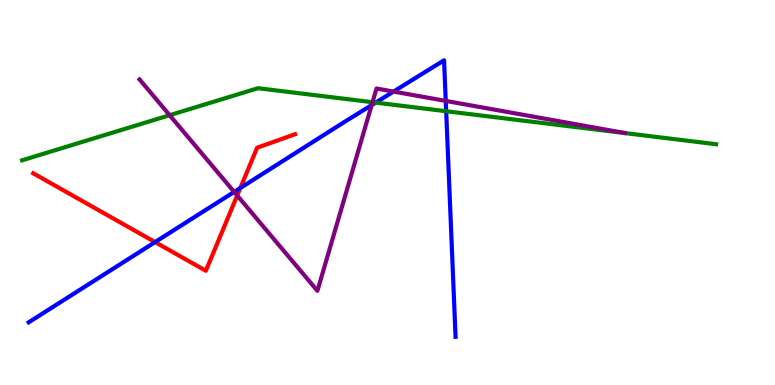[{'lines': ['blue', 'red'], 'intersections': [{'x': 2.0, 'y': 3.71}, {'x': 3.1, 'y': 5.12}]}, {'lines': ['green', 'red'], 'intersections': []}, {'lines': ['purple', 'red'], 'intersections': [{'x': 3.06, 'y': 4.92}]}, {'lines': ['blue', 'green'], 'intersections': [{'x': 4.85, 'y': 7.33}, {'x': 5.76, 'y': 7.11}]}, {'lines': ['blue', 'purple'], 'intersections': [{'x': 3.02, 'y': 5.02}, {'x': 4.8, 'y': 7.27}, {'x': 5.08, 'y': 7.62}, {'x': 5.75, 'y': 7.38}]}, {'lines': ['green', 'purple'], 'intersections': [{'x': 2.19, 'y': 7.01}, {'x': 4.81, 'y': 7.35}]}]